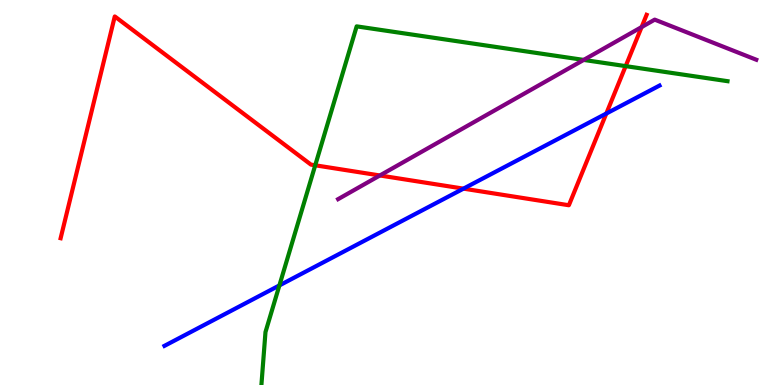[{'lines': ['blue', 'red'], 'intersections': [{'x': 5.98, 'y': 5.1}, {'x': 7.82, 'y': 7.05}]}, {'lines': ['green', 'red'], 'intersections': [{'x': 4.07, 'y': 5.71}, {'x': 8.07, 'y': 8.28}]}, {'lines': ['purple', 'red'], 'intersections': [{'x': 4.9, 'y': 5.44}, {'x': 8.28, 'y': 9.3}]}, {'lines': ['blue', 'green'], 'intersections': [{'x': 3.61, 'y': 2.59}]}, {'lines': ['blue', 'purple'], 'intersections': []}, {'lines': ['green', 'purple'], 'intersections': [{'x': 7.53, 'y': 8.44}]}]